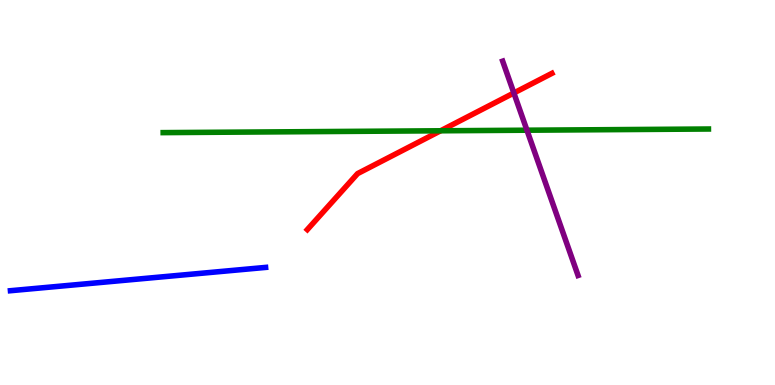[{'lines': ['blue', 'red'], 'intersections': []}, {'lines': ['green', 'red'], 'intersections': [{'x': 5.69, 'y': 6.6}]}, {'lines': ['purple', 'red'], 'intersections': [{'x': 6.63, 'y': 7.58}]}, {'lines': ['blue', 'green'], 'intersections': []}, {'lines': ['blue', 'purple'], 'intersections': []}, {'lines': ['green', 'purple'], 'intersections': [{'x': 6.8, 'y': 6.62}]}]